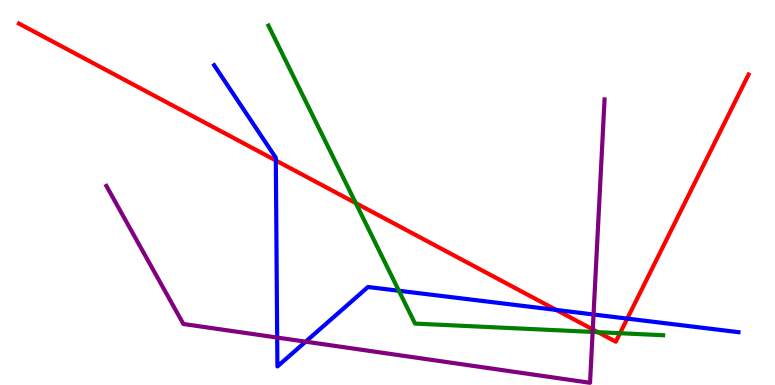[{'lines': ['blue', 'red'], 'intersections': [{'x': 3.56, 'y': 5.83}, {'x': 7.18, 'y': 1.95}, {'x': 8.09, 'y': 1.72}]}, {'lines': ['green', 'red'], 'intersections': [{'x': 4.59, 'y': 4.72}, {'x': 7.72, 'y': 1.37}, {'x': 8.0, 'y': 1.35}]}, {'lines': ['purple', 'red'], 'intersections': [{'x': 7.65, 'y': 1.44}]}, {'lines': ['blue', 'green'], 'intersections': [{'x': 5.15, 'y': 2.45}]}, {'lines': ['blue', 'purple'], 'intersections': [{'x': 3.58, 'y': 1.23}, {'x': 3.94, 'y': 1.13}, {'x': 7.66, 'y': 1.83}]}, {'lines': ['green', 'purple'], 'intersections': [{'x': 7.65, 'y': 1.38}]}]